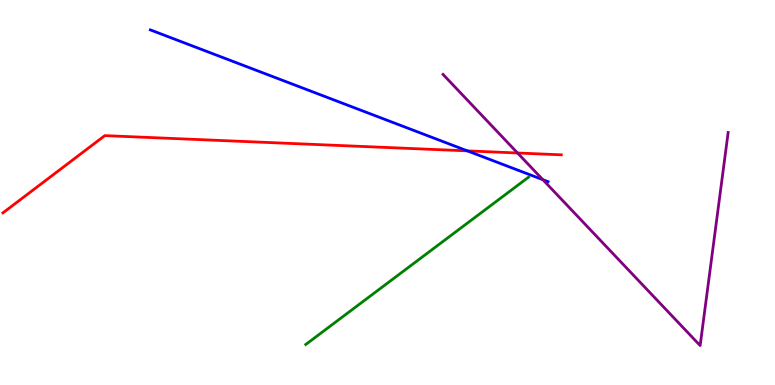[{'lines': ['blue', 'red'], 'intersections': [{'x': 6.03, 'y': 6.08}]}, {'lines': ['green', 'red'], 'intersections': []}, {'lines': ['purple', 'red'], 'intersections': [{'x': 6.68, 'y': 6.03}]}, {'lines': ['blue', 'green'], 'intersections': []}, {'lines': ['blue', 'purple'], 'intersections': [{'x': 7.0, 'y': 5.33}]}, {'lines': ['green', 'purple'], 'intersections': []}]